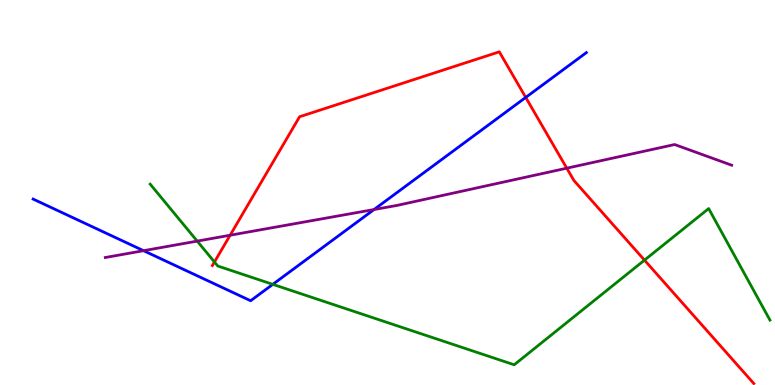[{'lines': ['blue', 'red'], 'intersections': [{'x': 6.78, 'y': 7.47}]}, {'lines': ['green', 'red'], 'intersections': [{'x': 2.77, 'y': 3.2}, {'x': 8.32, 'y': 3.24}]}, {'lines': ['purple', 'red'], 'intersections': [{'x': 2.97, 'y': 3.89}, {'x': 7.31, 'y': 5.63}]}, {'lines': ['blue', 'green'], 'intersections': [{'x': 3.52, 'y': 2.61}]}, {'lines': ['blue', 'purple'], 'intersections': [{'x': 1.85, 'y': 3.49}, {'x': 4.83, 'y': 4.56}]}, {'lines': ['green', 'purple'], 'intersections': [{'x': 2.54, 'y': 3.74}]}]